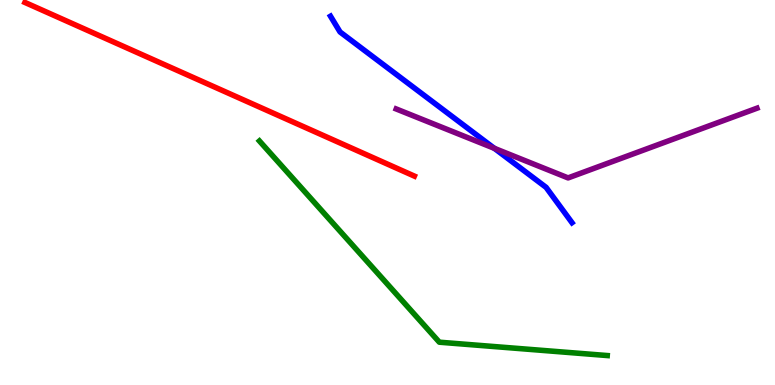[{'lines': ['blue', 'red'], 'intersections': []}, {'lines': ['green', 'red'], 'intersections': []}, {'lines': ['purple', 'red'], 'intersections': []}, {'lines': ['blue', 'green'], 'intersections': []}, {'lines': ['blue', 'purple'], 'intersections': [{'x': 6.38, 'y': 6.15}]}, {'lines': ['green', 'purple'], 'intersections': []}]